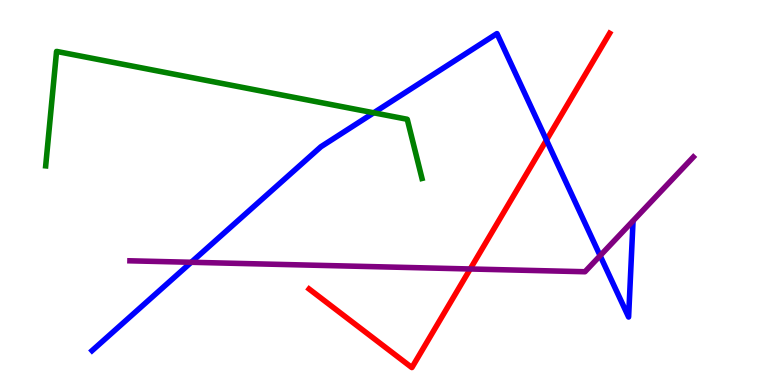[{'lines': ['blue', 'red'], 'intersections': [{'x': 7.05, 'y': 6.36}]}, {'lines': ['green', 'red'], 'intersections': []}, {'lines': ['purple', 'red'], 'intersections': [{'x': 6.07, 'y': 3.01}]}, {'lines': ['blue', 'green'], 'intersections': [{'x': 4.82, 'y': 7.07}]}, {'lines': ['blue', 'purple'], 'intersections': [{'x': 2.47, 'y': 3.19}, {'x': 7.74, 'y': 3.36}]}, {'lines': ['green', 'purple'], 'intersections': []}]